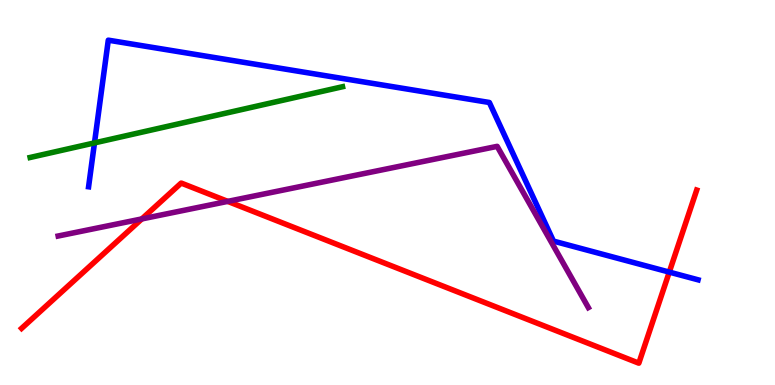[{'lines': ['blue', 'red'], 'intersections': [{'x': 8.64, 'y': 2.93}]}, {'lines': ['green', 'red'], 'intersections': []}, {'lines': ['purple', 'red'], 'intersections': [{'x': 1.83, 'y': 4.31}, {'x': 2.94, 'y': 4.77}]}, {'lines': ['blue', 'green'], 'intersections': [{'x': 1.22, 'y': 6.29}]}, {'lines': ['blue', 'purple'], 'intersections': []}, {'lines': ['green', 'purple'], 'intersections': []}]